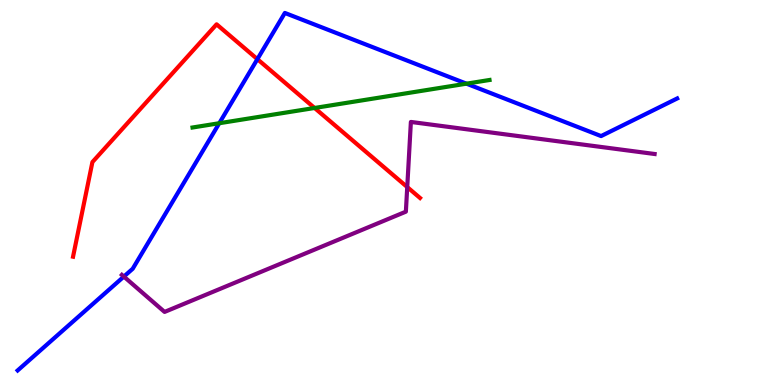[{'lines': ['blue', 'red'], 'intersections': [{'x': 3.32, 'y': 8.46}]}, {'lines': ['green', 'red'], 'intersections': [{'x': 4.06, 'y': 7.2}]}, {'lines': ['purple', 'red'], 'intersections': [{'x': 5.25, 'y': 5.14}]}, {'lines': ['blue', 'green'], 'intersections': [{'x': 2.83, 'y': 6.8}, {'x': 6.02, 'y': 7.83}]}, {'lines': ['blue', 'purple'], 'intersections': [{'x': 1.6, 'y': 2.82}]}, {'lines': ['green', 'purple'], 'intersections': []}]